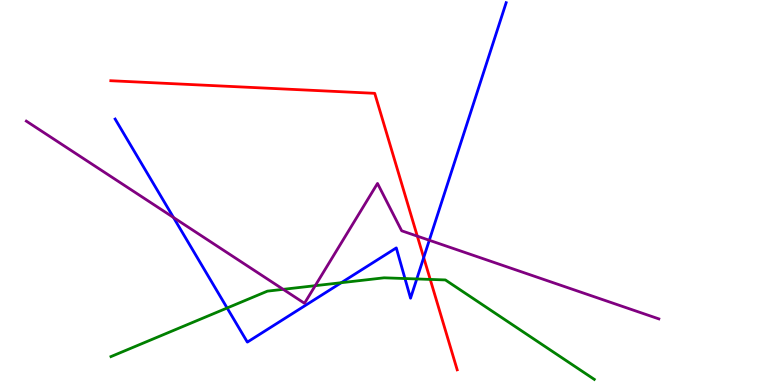[{'lines': ['blue', 'red'], 'intersections': [{'x': 5.47, 'y': 3.31}]}, {'lines': ['green', 'red'], 'intersections': [{'x': 5.55, 'y': 2.74}]}, {'lines': ['purple', 'red'], 'intersections': [{'x': 5.38, 'y': 3.87}]}, {'lines': ['blue', 'green'], 'intersections': [{'x': 2.93, 'y': 2.0}, {'x': 4.4, 'y': 2.66}, {'x': 5.23, 'y': 2.77}, {'x': 5.38, 'y': 2.75}]}, {'lines': ['blue', 'purple'], 'intersections': [{'x': 2.24, 'y': 4.35}, {'x': 5.54, 'y': 3.76}]}, {'lines': ['green', 'purple'], 'intersections': [{'x': 3.65, 'y': 2.48}, {'x': 4.07, 'y': 2.58}]}]